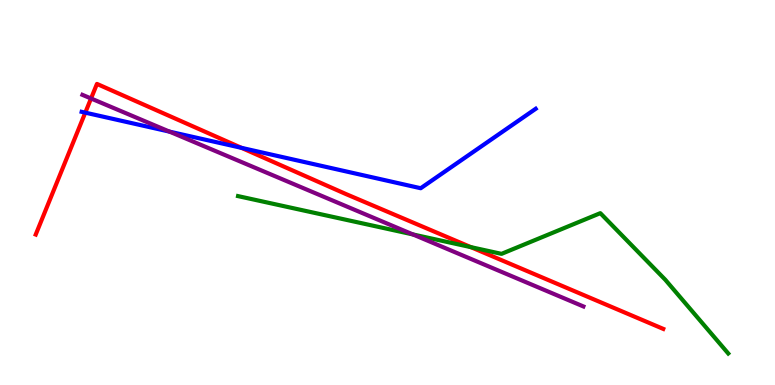[{'lines': ['blue', 'red'], 'intersections': [{'x': 1.1, 'y': 7.07}, {'x': 3.12, 'y': 6.16}]}, {'lines': ['green', 'red'], 'intersections': [{'x': 6.08, 'y': 3.58}]}, {'lines': ['purple', 'red'], 'intersections': [{'x': 1.17, 'y': 7.44}]}, {'lines': ['blue', 'green'], 'intersections': []}, {'lines': ['blue', 'purple'], 'intersections': [{'x': 2.19, 'y': 6.58}]}, {'lines': ['green', 'purple'], 'intersections': [{'x': 5.33, 'y': 3.91}]}]